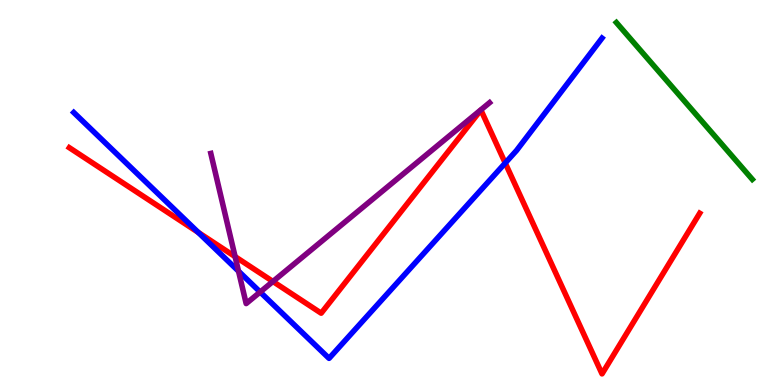[{'lines': ['blue', 'red'], 'intersections': [{'x': 2.56, 'y': 3.96}, {'x': 6.52, 'y': 5.77}]}, {'lines': ['green', 'red'], 'intersections': []}, {'lines': ['purple', 'red'], 'intersections': [{'x': 3.03, 'y': 3.33}, {'x': 3.52, 'y': 2.69}]}, {'lines': ['blue', 'green'], 'intersections': []}, {'lines': ['blue', 'purple'], 'intersections': [{'x': 3.08, 'y': 2.96}, {'x': 3.36, 'y': 2.41}]}, {'lines': ['green', 'purple'], 'intersections': []}]